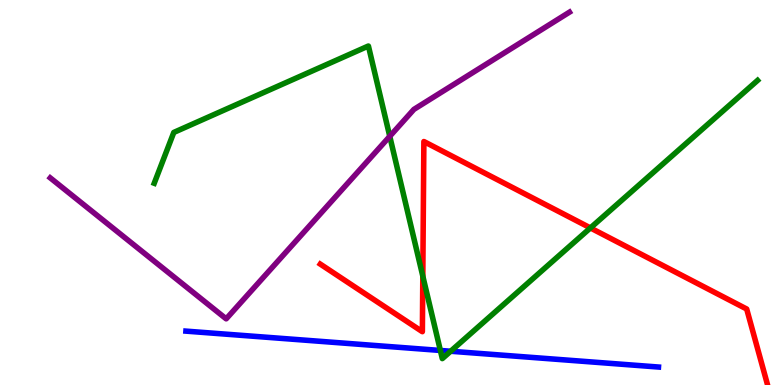[{'lines': ['blue', 'red'], 'intersections': []}, {'lines': ['green', 'red'], 'intersections': [{'x': 5.46, 'y': 2.83}, {'x': 7.62, 'y': 4.08}]}, {'lines': ['purple', 'red'], 'intersections': []}, {'lines': ['blue', 'green'], 'intersections': [{'x': 5.68, 'y': 0.897}, {'x': 5.81, 'y': 0.877}]}, {'lines': ['blue', 'purple'], 'intersections': []}, {'lines': ['green', 'purple'], 'intersections': [{'x': 5.03, 'y': 6.46}]}]